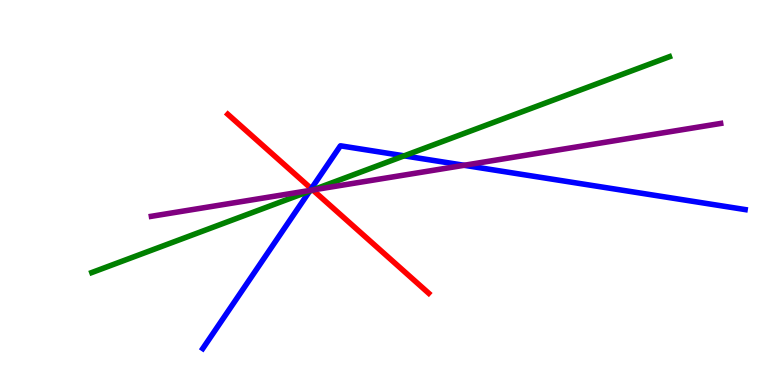[{'lines': ['blue', 'red'], 'intersections': [{'x': 4.02, 'y': 5.1}]}, {'lines': ['green', 'red'], 'intersections': [{'x': 4.04, 'y': 5.07}]}, {'lines': ['purple', 'red'], 'intersections': [{'x': 4.04, 'y': 5.07}]}, {'lines': ['blue', 'green'], 'intersections': [{'x': 4.0, 'y': 5.04}, {'x': 5.21, 'y': 5.95}]}, {'lines': ['blue', 'purple'], 'intersections': [{'x': 4.0, 'y': 5.05}, {'x': 5.99, 'y': 5.71}]}, {'lines': ['green', 'purple'], 'intersections': [{'x': 4.04, 'y': 5.07}]}]